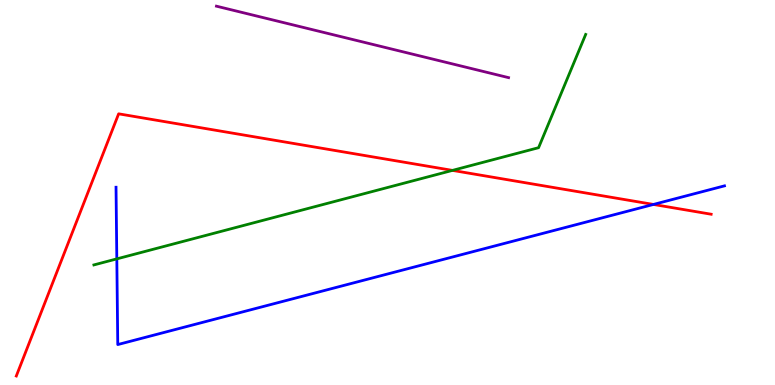[{'lines': ['blue', 'red'], 'intersections': [{'x': 8.43, 'y': 4.69}]}, {'lines': ['green', 'red'], 'intersections': [{'x': 5.84, 'y': 5.57}]}, {'lines': ['purple', 'red'], 'intersections': []}, {'lines': ['blue', 'green'], 'intersections': [{'x': 1.51, 'y': 3.28}]}, {'lines': ['blue', 'purple'], 'intersections': []}, {'lines': ['green', 'purple'], 'intersections': []}]